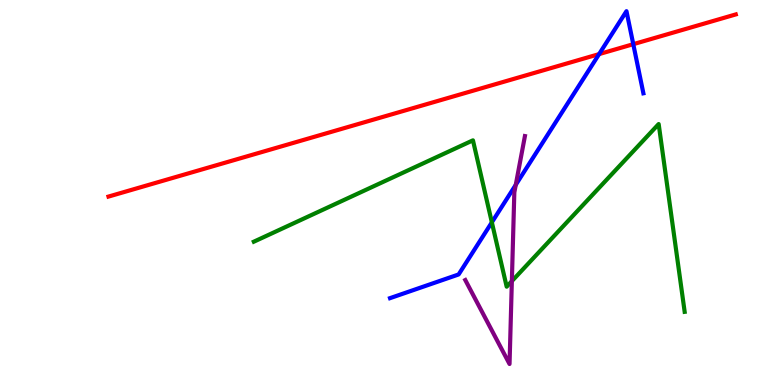[{'lines': ['blue', 'red'], 'intersections': [{'x': 7.73, 'y': 8.59}, {'x': 8.17, 'y': 8.85}]}, {'lines': ['green', 'red'], 'intersections': []}, {'lines': ['purple', 'red'], 'intersections': []}, {'lines': ['blue', 'green'], 'intersections': [{'x': 6.35, 'y': 4.22}]}, {'lines': ['blue', 'purple'], 'intersections': [{'x': 6.65, 'y': 5.2}]}, {'lines': ['green', 'purple'], 'intersections': [{'x': 6.6, 'y': 2.7}]}]